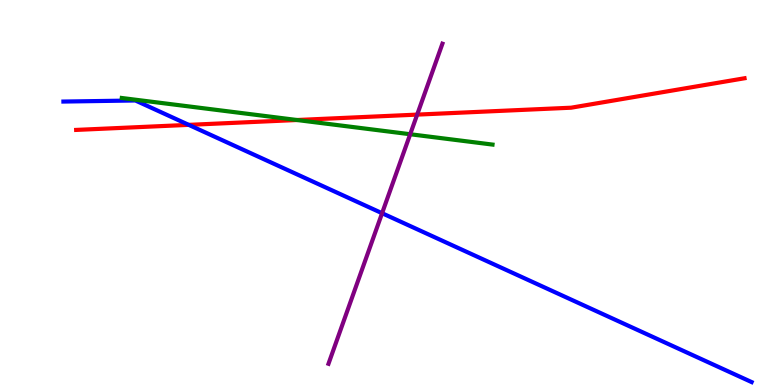[{'lines': ['blue', 'red'], 'intersections': [{'x': 2.44, 'y': 6.76}]}, {'lines': ['green', 'red'], 'intersections': [{'x': 3.83, 'y': 6.88}]}, {'lines': ['purple', 'red'], 'intersections': [{'x': 5.38, 'y': 7.02}]}, {'lines': ['blue', 'green'], 'intersections': []}, {'lines': ['blue', 'purple'], 'intersections': [{'x': 4.93, 'y': 4.46}]}, {'lines': ['green', 'purple'], 'intersections': [{'x': 5.29, 'y': 6.51}]}]